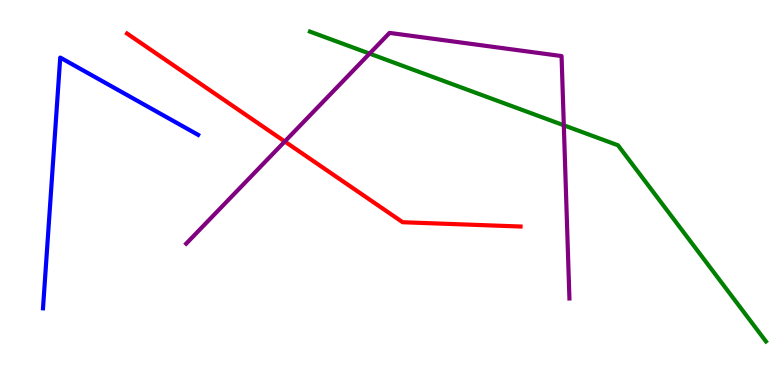[{'lines': ['blue', 'red'], 'intersections': []}, {'lines': ['green', 'red'], 'intersections': []}, {'lines': ['purple', 'red'], 'intersections': [{'x': 3.67, 'y': 6.32}]}, {'lines': ['blue', 'green'], 'intersections': []}, {'lines': ['blue', 'purple'], 'intersections': []}, {'lines': ['green', 'purple'], 'intersections': [{'x': 4.77, 'y': 8.61}, {'x': 7.27, 'y': 6.75}]}]